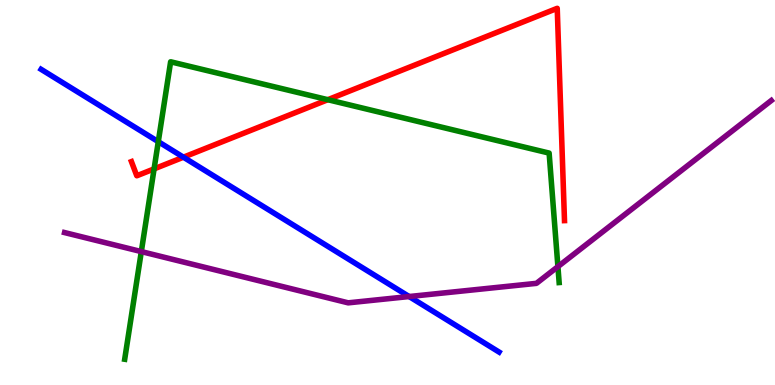[{'lines': ['blue', 'red'], 'intersections': [{'x': 2.37, 'y': 5.92}]}, {'lines': ['green', 'red'], 'intersections': [{'x': 1.99, 'y': 5.61}, {'x': 4.23, 'y': 7.41}]}, {'lines': ['purple', 'red'], 'intersections': []}, {'lines': ['blue', 'green'], 'intersections': [{'x': 2.04, 'y': 6.32}]}, {'lines': ['blue', 'purple'], 'intersections': [{'x': 5.28, 'y': 2.3}]}, {'lines': ['green', 'purple'], 'intersections': [{'x': 1.82, 'y': 3.47}, {'x': 7.2, 'y': 3.07}]}]